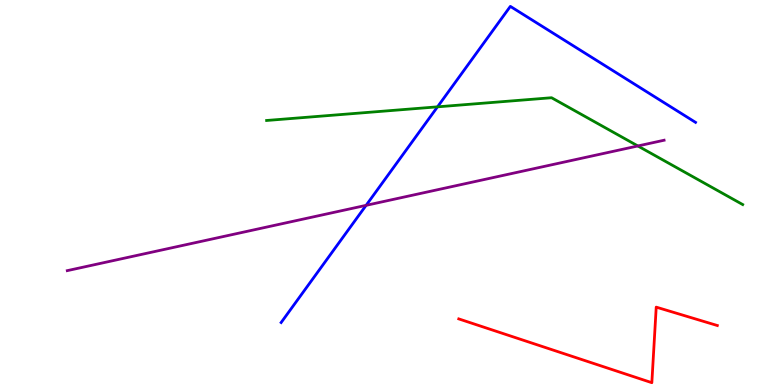[{'lines': ['blue', 'red'], 'intersections': []}, {'lines': ['green', 'red'], 'intersections': []}, {'lines': ['purple', 'red'], 'intersections': []}, {'lines': ['blue', 'green'], 'intersections': [{'x': 5.65, 'y': 7.22}]}, {'lines': ['blue', 'purple'], 'intersections': [{'x': 4.72, 'y': 4.67}]}, {'lines': ['green', 'purple'], 'intersections': [{'x': 8.23, 'y': 6.21}]}]